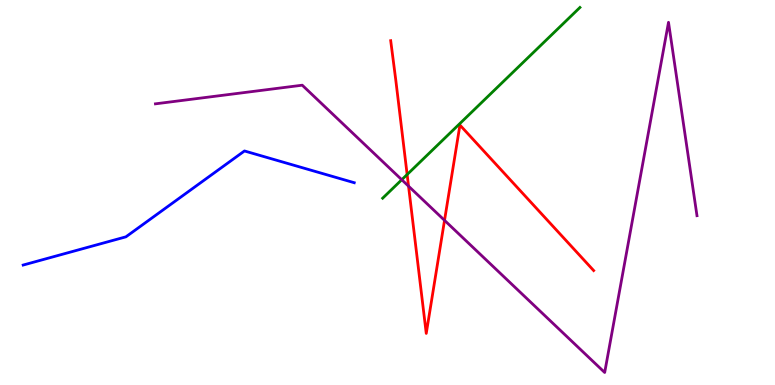[{'lines': ['blue', 'red'], 'intersections': []}, {'lines': ['green', 'red'], 'intersections': [{'x': 5.25, 'y': 5.47}]}, {'lines': ['purple', 'red'], 'intersections': [{'x': 5.27, 'y': 5.16}, {'x': 5.74, 'y': 4.28}]}, {'lines': ['blue', 'green'], 'intersections': []}, {'lines': ['blue', 'purple'], 'intersections': []}, {'lines': ['green', 'purple'], 'intersections': [{'x': 5.18, 'y': 5.33}]}]